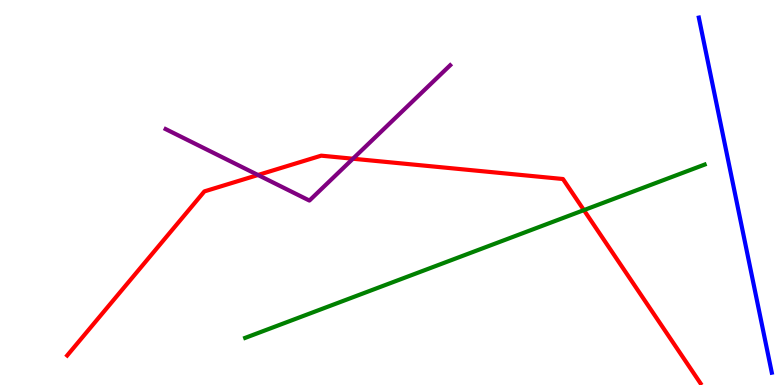[{'lines': ['blue', 'red'], 'intersections': []}, {'lines': ['green', 'red'], 'intersections': [{'x': 7.53, 'y': 4.54}]}, {'lines': ['purple', 'red'], 'intersections': [{'x': 3.33, 'y': 5.45}, {'x': 4.55, 'y': 5.88}]}, {'lines': ['blue', 'green'], 'intersections': []}, {'lines': ['blue', 'purple'], 'intersections': []}, {'lines': ['green', 'purple'], 'intersections': []}]